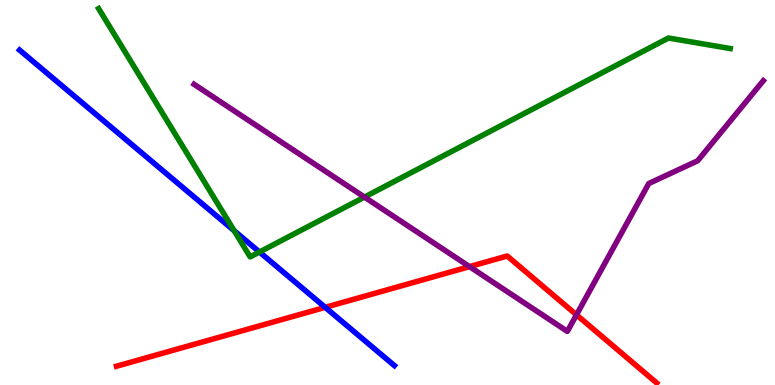[{'lines': ['blue', 'red'], 'intersections': [{'x': 4.2, 'y': 2.02}]}, {'lines': ['green', 'red'], 'intersections': []}, {'lines': ['purple', 'red'], 'intersections': [{'x': 6.06, 'y': 3.07}, {'x': 7.44, 'y': 1.82}]}, {'lines': ['blue', 'green'], 'intersections': [{'x': 3.02, 'y': 4.01}, {'x': 3.35, 'y': 3.45}]}, {'lines': ['blue', 'purple'], 'intersections': []}, {'lines': ['green', 'purple'], 'intersections': [{'x': 4.7, 'y': 4.88}]}]